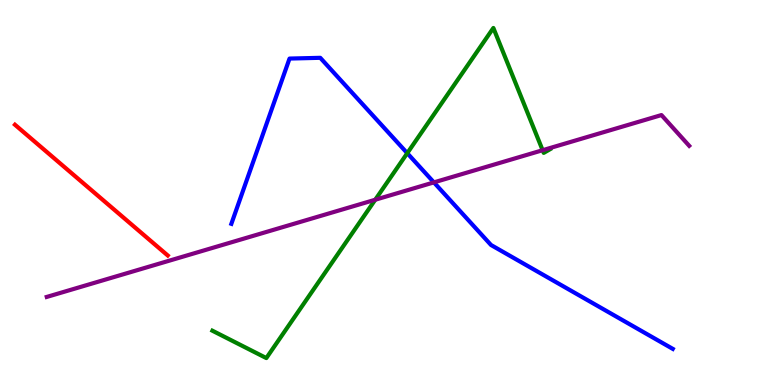[{'lines': ['blue', 'red'], 'intersections': []}, {'lines': ['green', 'red'], 'intersections': []}, {'lines': ['purple', 'red'], 'intersections': []}, {'lines': ['blue', 'green'], 'intersections': [{'x': 5.25, 'y': 6.02}]}, {'lines': ['blue', 'purple'], 'intersections': [{'x': 5.6, 'y': 5.26}]}, {'lines': ['green', 'purple'], 'intersections': [{'x': 4.84, 'y': 4.81}, {'x': 7.0, 'y': 6.1}]}]